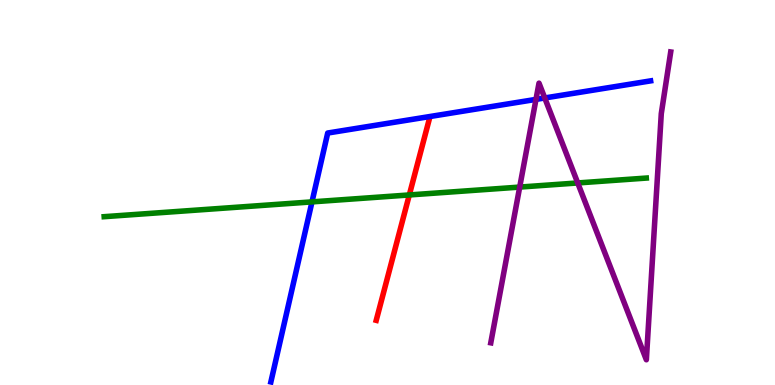[{'lines': ['blue', 'red'], 'intersections': []}, {'lines': ['green', 'red'], 'intersections': [{'x': 5.28, 'y': 4.94}]}, {'lines': ['purple', 'red'], 'intersections': []}, {'lines': ['blue', 'green'], 'intersections': [{'x': 4.03, 'y': 4.76}]}, {'lines': ['blue', 'purple'], 'intersections': [{'x': 6.92, 'y': 7.42}, {'x': 7.03, 'y': 7.46}]}, {'lines': ['green', 'purple'], 'intersections': [{'x': 6.71, 'y': 5.14}, {'x': 7.45, 'y': 5.25}]}]